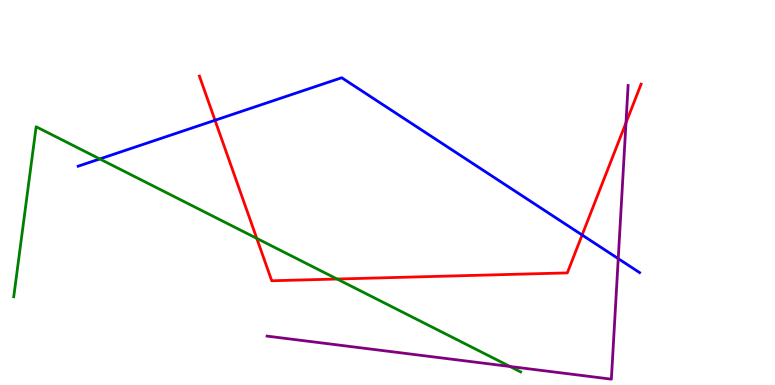[{'lines': ['blue', 'red'], 'intersections': [{'x': 2.77, 'y': 6.88}, {'x': 7.51, 'y': 3.9}]}, {'lines': ['green', 'red'], 'intersections': [{'x': 3.31, 'y': 3.81}, {'x': 4.35, 'y': 2.75}]}, {'lines': ['purple', 'red'], 'intersections': [{'x': 8.08, 'y': 6.81}]}, {'lines': ['blue', 'green'], 'intersections': [{'x': 1.29, 'y': 5.87}]}, {'lines': ['blue', 'purple'], 'intersections': [{'x': 7.98, 'y': 3.28}]}, {'lines': ['green', 'purple'], 'intersections': [{'x': 6.58, 'y': 0.481}]}]